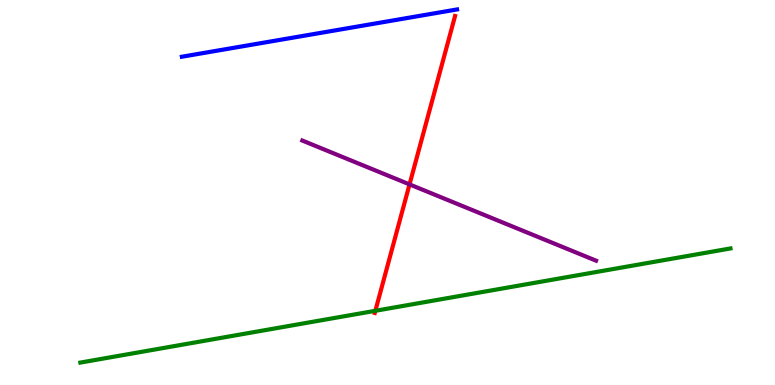[{'lines': ['blue', 'red'], 'intersections': []}, {'lines': ['green', 'red'], 'intersections': [{'x': 4.84, 'y': 1.93}]}, {'lines': ['purple', 'red'], 'intersections': [{'x': 5.28, 'y': 5.21}]}, {'lines': ['blue', 'green'], 'intersections': []}, {'lines': ['blue', 'purple'], 'intersections': []}, {'lines': ['green', 'purple'], 'intersections': []}]